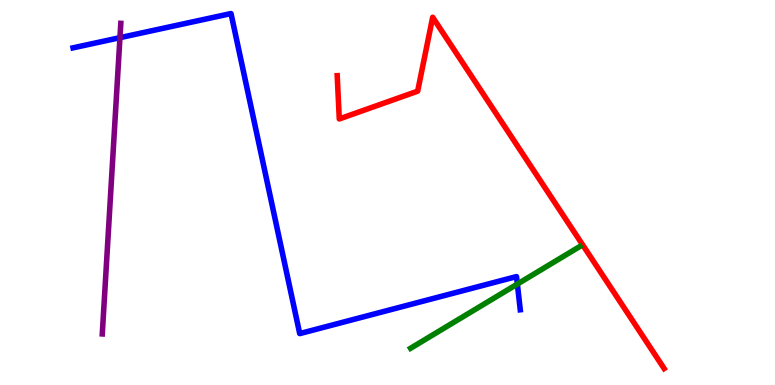[{'lines': ['blue', 'red'], 'intersections': []}, {'lines': ['green', 'red'], 'intersections': []}, {'lines': ['purple', 'red'], 'intersections': []}, {'lines': ['blue', 'green'], 'intersections': [{'x': 6.68, 'y': 2.62}]}, {'lines': ['blue', 'purple'], 'intersections': [{'x': 1.55, 'y': 9.02}]}, {'lines': ['green', 'purple'], 'intersections': []}]